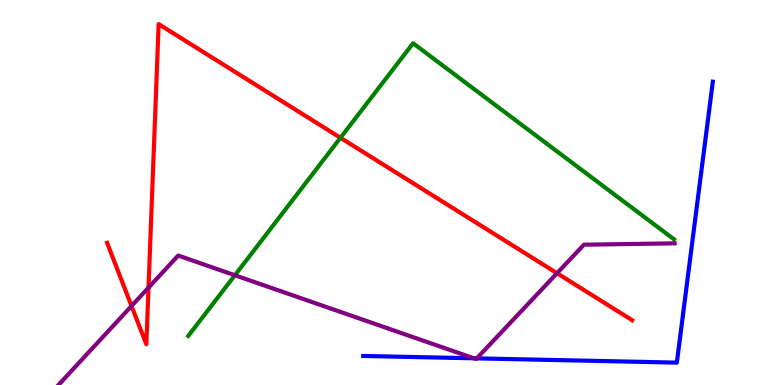[{'lines': ['blue', 'red'], 'intersections': []}, {'lines': ['green', 'red'], 'intersections': [{'x': 4.39, 'y': 6.42}]}, {'lines': ['purple', 'red'], 'intersections': [{'x': 1.7, 'y': 2.05}, {'x': 1.92, 'y': 2.53}, {'x': 7.19, 'y': 2.9}]}, {'lines': ['blue', 'green'], 'intersections': []}, {'lines': ['blue', 'purple'], 'intersections': [{'x': 6.12, 'y': 0.693}, {'x': 6.15, 'y': 0.692}]}, {'lines': ['green', 'purple'], 'intersections': [{'x': 3.03, 'y': 2.85}]}]